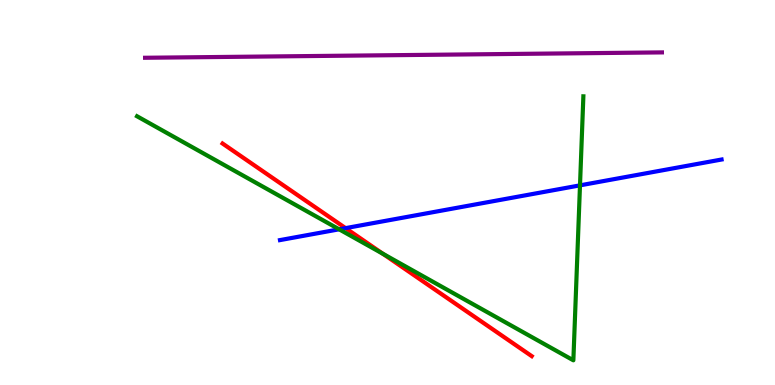[{'lines': ['blue', 'red'], 'intersections': [{'x': 4.46, 'y': 4.07}]}, {'lines': ['green', 'red'], 'intersections': [{'x': 4.94, 'y': 3.41}]}, {'lines': ['purple', 'red'], 'intersections': []}, {'lines': ['blue', 'green'], 'intersections': [{'x': 4.38, 'y': 4.04}, {'x': 7.48, 'y': 5.19}]}, {'lines': ['blue', 'purple'], 'intersections': []}, {'lines': ['green', 'purple'], 'intersections': []}]